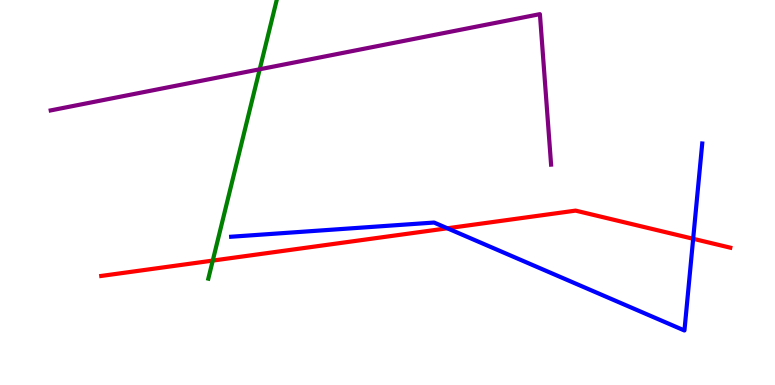[{'lines': ['blue', 'red'], 'intersections': [{'x': 5.77, 'y': 4.07}, {'x': 8.94, 'y': 3.8}]}, {'lines': ['green', 'red'], 'intersections': [{'x': 2.75, 'y': 3.23}]}, {'lines': ['purple', 'red'], 'intersections': []}, {'lines': ['blue', 'green'], 'intersections': []}, {'lines': ['blue', 'purple'], 'intersections': []}, {'lines': ['green', 'purple'], 'intersections': [{'x': 3.35, 'y': 8.2}]}]